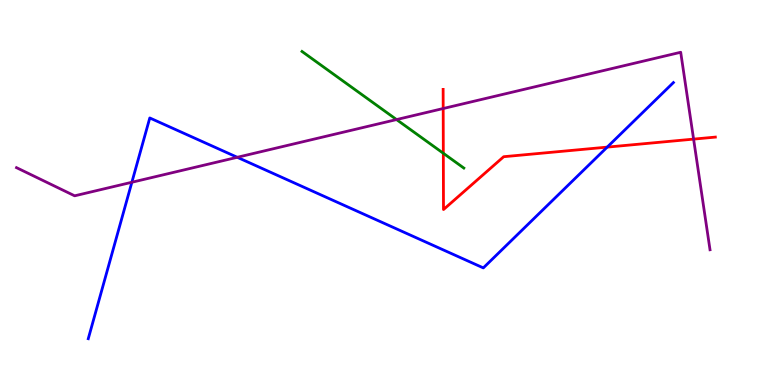[{'lines': ['blue', 'red'], 'intersections': [{'x': 7.83, 'y': 6.18}]}, {'lines': ['green', 'red'], 'intersections': [{'x': 5.72, 'y': 6.02}]}, {'lines': ['purple', 'red'], 'intersections': [{'x': 5.72, 'y': 7.18}, {'x': 8.95, 'y': 6.39}]}, {'lines': ['blue', 'green'], 'intersections': []}, {'lines': ['blue', 'purple'], 'intersections': [{'x': 1.7, 'y': 5.27}, {'x': 3.06, 'y': 5.91}]}, {'lines': ['green', 'purple'], 'intersections': [{'x': 5.12, 'y': 6.89}]}]